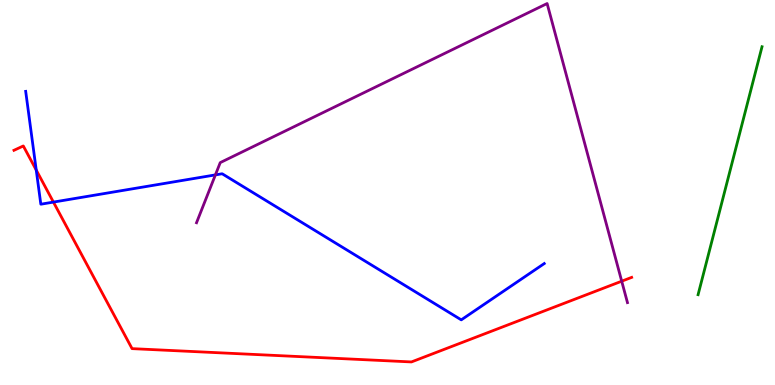[{'lines': ['blue', 'red'], 'intersections': [{'x': 0.468, 'y': 5.58}, {'x': 0.689, 'y': 4.75}]}, {'lines': ['green', 'red'], 'intersections': []}, {'lines': ['purple', 'red'], 'intersections': [{'x': 8.02, 'y': 2.7}]}, {'lines': ['blue', 'green'], 'intersections': []}, {'lines': ['blue', 'purple'], 'intersections': [{'x': 2.78, 'y': 5.46}]}, {'lines': ['green', 'purple'], 'intersections': []}]